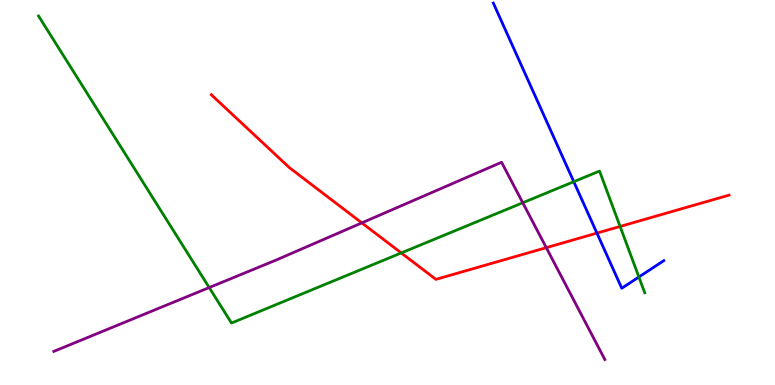[{'lines': ['blue', 'red'], 'intersections': [{'x': 7.7, 'y': 3.95}]}, {'lines': ['green', 'red'], 'intersections': [{'x': 5.18, 'y': 3.43}, {'x': 8.0, 'y': 4.12}]}, {'lines': ['purple', 'red'], 'intersections': [{'x': 4.67, 'y': 4.21}, {'x': 7.05, 'y': 3.57}]}, {'lines': ['blue', 'green'], 'intersections': [{'x': 7.4, 'y': 5.28}, {'x': 8.24, 'y': 2.8}]}, {'lines': ['blue', 'purple'], 'intersections': []}, {'lines': ['green', 'purple'], 'intersections': [{'x': 2.7, 'y': 2.53}, {'x': 6.75, 'y': 4.73}]}]